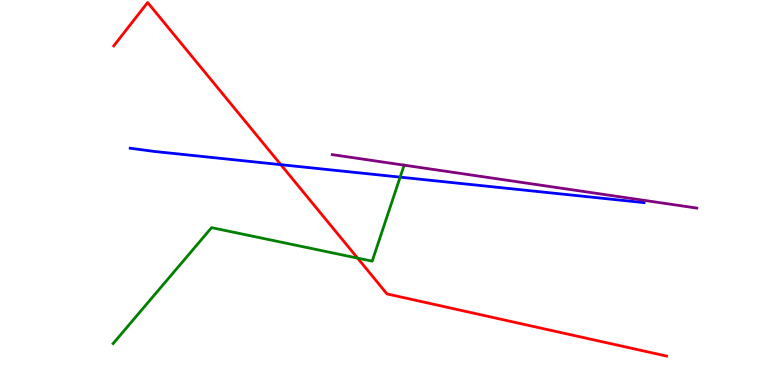[{'lines': ['blue', 'red'], 'intersections': [{'x': 3.62, 'y': 5.72}]}, {'lines': ['green', 'red'], 'intersections': [{'x': 4.61, 'y': 3.3}]}, {'lines': ['purple', 'red'], 'intersections': []}, {'lines': ['blue', 'green'], 'intersections': [{'x': 5.16, 'y': 5.4}]}, {'lines': ['blue', 'purple'], 'intersections': []}, {'lines': ['green', 'purple'], 'intersections': [{'x': 5.21, 'y': 5.71}]}]